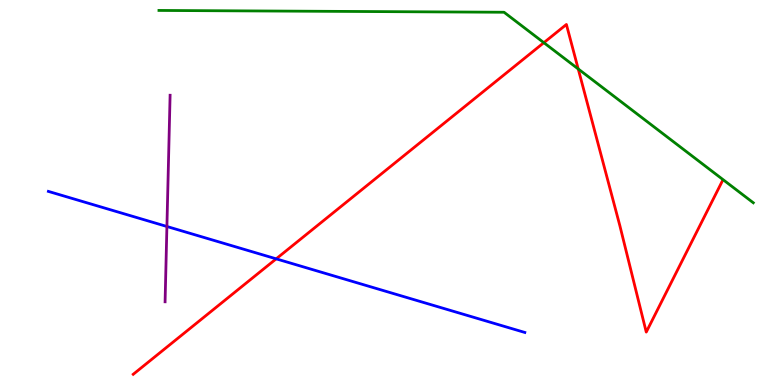[{'lines': ['blue', 'red'], 'intersections': [{'x': 3.56, 'y': 3.28}]}, {'lines': ['green', 'red'], 'intersections': [{'x': 7.02, 'y': 8.89}, {'x': 7.46, 'y': 8.21}]}, {'lines': ['purple', 'red'], 'intersections': []}, {'lines': ['blue', 'green'], 'intersections': []}, {'lines': ['blue', 'purple'], 'intersections': [{'x': 2.15, 'y': 4.12}]}, {'lines': ['green', 'purple'], 'intersections': []}]